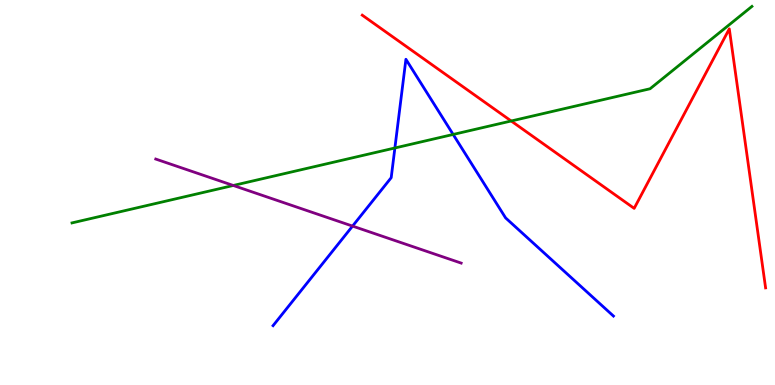[{'lines': ['blue', 'red'], 'intersections': []}, {'lines': ['green', 'red'], 'intersections': [{'x': 6.6, 'y': 6.86}]}, {'lines': ['purple', 'red'], 'intersections': []}, {'lines': ['blue', 'green'], 'intersections': [{'x': 5.1, 'y': 6.16}, {'x': 5.85, 'y': 6.51}]}, {'lines': ['blue', 'purple'], 'intersections': [{'x': 4.55, 'y': 4.13}]}, {'lines': ['green', 'purple'], 'intersections': [{'x': 3.01, 'y': 5.18}]}]